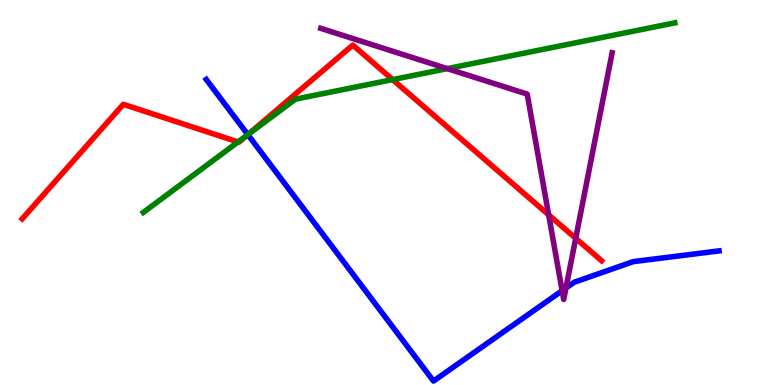[{'lines': ['blue', 'red'], 'intersections': [{'x': 3.2, 'y': 6.5}]}, {'lines': ['green', 'red'], 'intersections': [{'x': 3.07, 'y': 6.31}, {'x': 3.2, 'y': 6.5}, {'x': 5.07, 'y': 7.93}]}, {'lines': ['purple', 'red'], 'intersections': [{'x': 7.08, 'y': 4.42}, {'x': 7.43, 'y': 3.81}]}, {'lines': ['blue', 'green'], 'intersections': [{'x': 3.2, 'y': 6.5}]}, {'lines': ['blue', 'purple'], 'intersections': [{'x': 7.25, 'y': 2.45}, {'x': 7.3, 'y': 2.52}]}, {'lines': ['green', 'purple'], 'intersections': [{'x': 5.77, 'y': 8.22}]}]